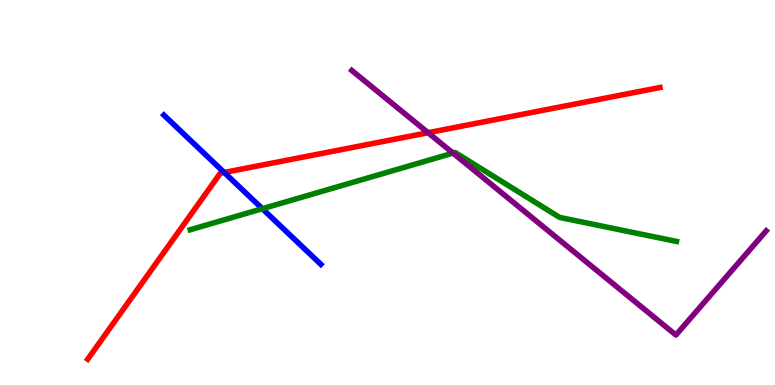[{'lines': ['blue', 'red'], 'intersections': [{'x': 2.89, 'y': 5.52}]}, {'lines': ['green', 'red'], 'intersections': []}, {'lines': ['purple', 'red'], 'intersections': [{'x': 5.52, 'y': 6.55}]}, {'lines': ['blue', 'green'], 'intersections': [{'x': 3.39, 'y': 4.58}]}, {'lines': ['blue', 'purple'], 'intersections': []}, {'lines': ['green', 'purple'], 'intersections': [{'x': 5.85, 'y': 6.02}]}]